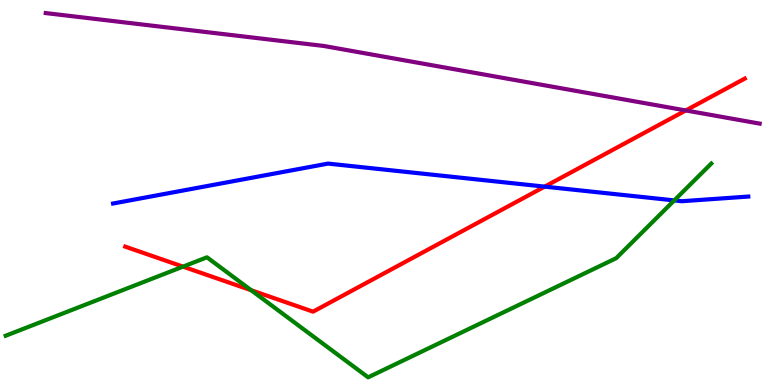[{'lines': ['blue', 'red'], 'intersections': [{'x': 7.03, 'y': 5.15}]}, {'lines': ['green', 'red'], 'intersections': [{'x': 2.36, 'y': 3.07}, {'x': 3.24, 'y': 2.46}]}, {'lines': ['purple', 'red'], 'intersections': [{'x': 8.85, 'y': 7.13}]}, {'lines': ['blue', 'green'], 'intersections': [{'x': 8.7, 'y': 4.79}]}, {'lines': ['blue', 'purple'], 'intersections': []}, {'lines': ['green', 'purple'], 'intersections': []}]